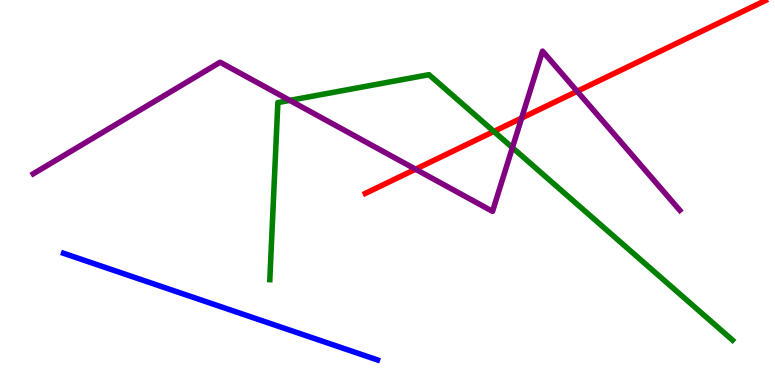[{'lines': ['blue', 'red'], 'intersections': []}, {'lines': ['green', 'red'], 'intersections': [{'x': 6.37, 'y': 6.59}]}, {'lines': ['purple', 'red'], 'intersections': [{'x': 5.36, 'y': 5.61}, {'x': 6.73, 'y': 6.93}, {'x': 7.45, 'y': 7.63}]}, {'lines': ['blue', 'green'], 'intersections': []}, {'lines': ['blue', 'purple'], 'intersections': []}, {'lines': ['green', 'purple'], 'intersections': [{'x': 3.74, 'y': 7.39}, {'x': 6.61, 'y': 6.17}]}]